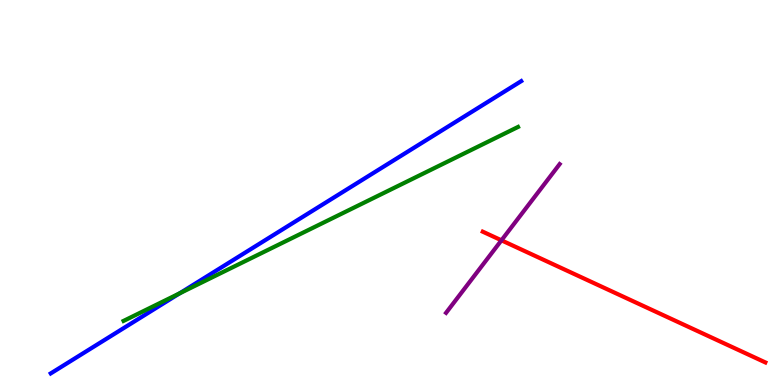[{'lines': ['blue', 'red'], 'intersections': []}, {'lines': ['green', 'red'], 'intersections': []}, {'lines': ['purple', 'red'], 'intersections': [{'x': 6.47, 'y': 3.76}]}, {'lines': ['blue', 'green'], 'intersections': [{'x': 2.32, 'y': 2.38}]}, {'lines': ['blue', 'purple'], 'intersections': []}, {'lines': ['green', 'purple'], 'intersections': []}]